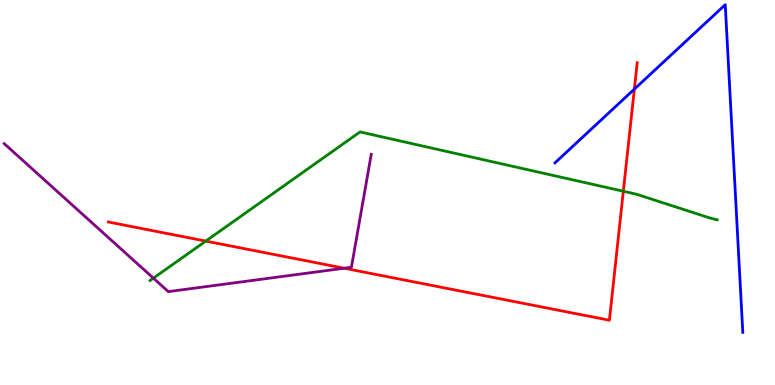[{'lines': ['blue', 'red'], 'intersections': [{'x': 8.19, 'y': 7.69}]}, {'lines': ['green', 'red'], 'intersections': [{'x': 2.66, 'y': 3.74}, {'x': 8.04, 'y': 5.03}]}, {'lines': ['purple', 'red'], 'intersections': [{'x': 4.44, 'y': 3.03}]}, {'lines': ['blue', 'green'], 'intersections': []}, {'lines': ['blue', 'purple'], 'intersections': []}, {'lines': ['green', 'purple'], 'intersections': [{'x': 1.98, 'y': 2.77}]}]